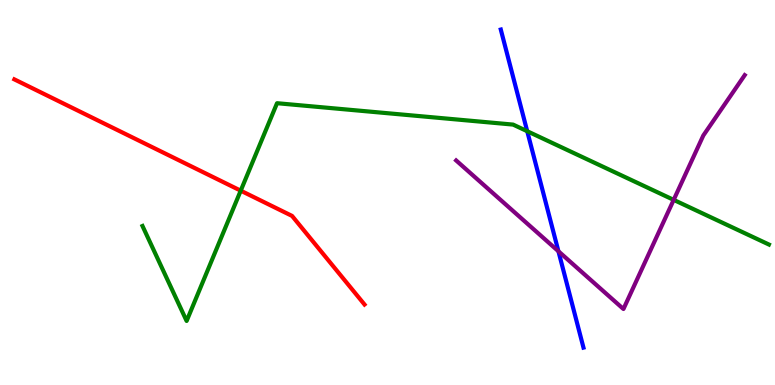[{'lines': ['blue', 'red'], 'intersections': []}, {'lines': ['green', 'red'], 'intersections': [{'x': 3.11, 'y': 5.05}]}, {'lines': ['purple', 'red'], 'intersections': []}, {'lines': ['blue', 'green'], 'intersections': [{'x': 6.8, 'y': 6.59}]}, {'lines': ['blue', 'purple'], 'intersections': [{'x': 7.21, 'y': 3.47}]}, {'lines': ['green', 'purple'], 'intersections': [{'x': 8.69, 'y': 4.81}]}]